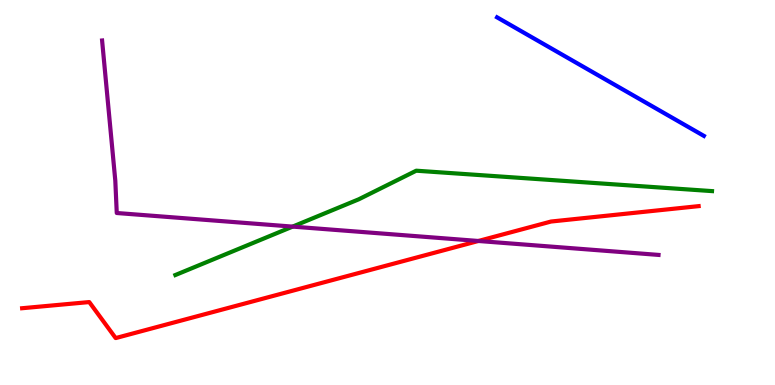[{'lines': ['blue', 'red'], 'intersections': []}, {'lines': ['green', 'red'], 'intersections': []}, {'lines': ['purple', 'red'], 'intersections': [{'x': 6.17, 'y': 3.74}]}, {'lines': ['blue', 'green'], 'intersections': []}, {'lines': ['blue', 'purple'], 'intersections': []}, {'lines': ['green', 'purple'], 'intersections': [{'x': 3.78, 'y': 4.11}]}]